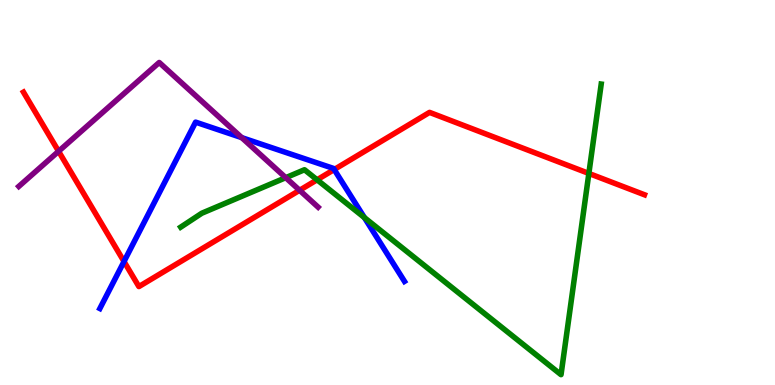[{'lines': ['blue', 'red'], 'intersections': [{'x': 1.6, 'y': 3.21}, {'x': 4.31, 'y': 5.6}]}, {'lines': ['green', 'red'], 'intersections': [{'x': 4.09, 'y': 5.33}, {'x': 7.6, 'y': 5.5}]}, {'lines': ['purple', 'red'], 'intersections': [{'x': 0.756, 'y': 6.07}, {'x': 3.87, 'y': 5.06}]}, {'lines': ['blue', 'green'], 'intersections': [{'x': 4.7, 'y': 4.35}]}, {'lines': ['blue', 'purple'], 'intersections': [{'x': 3.12, 'y': 6.43}]}, {'lines': ['green', 'purple'], 'intersections': [{'x': 3.69, 'y': 5.38}]}]